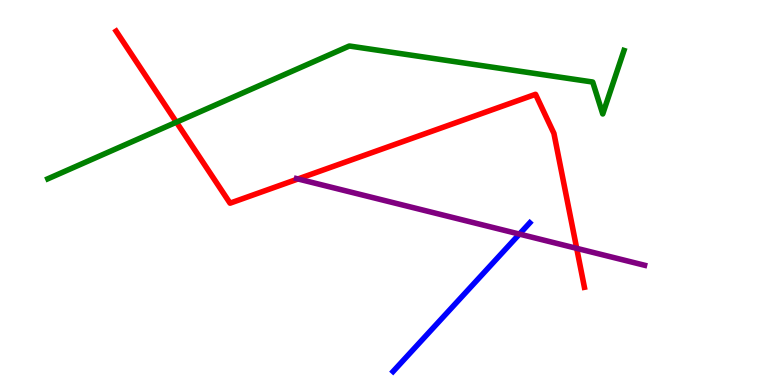[{'lines': ['blue', 'red'], 'intersections': []}, {'lines': ['green', 'red'], 'intersections': [{'x': 2.28, 'y': 6.83}]}, {'lines': ['purple', 'red'], 'intersections': [{'x': 3.85, 'y': 5.35}, {'x': 7.44, 'y': 3.55}]}, {'lines': ['blue', 'green'], 'intersections': []}, {'lines': ['blue', 'purple'], 'intersections': [{'x': 6.7, 'y': 3.92}]}, {'lines': ['green', 'purple'], 'intersections': []}]